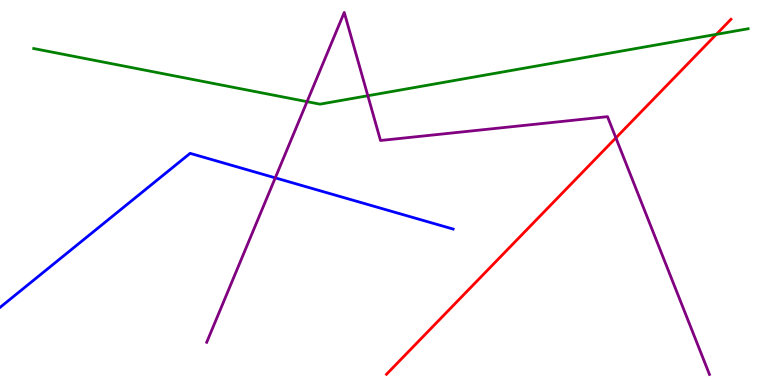[{'lines': ['blue', 'red'], 'intersections': []}, {'lines': ['green', 'red'], 'intersections': [{'x': 9.24, 'y': 9.11}]}, {'lines': ['purple', 'red'], 'intersections': [{'x': 7.95, 'y': 6.42}]}, {'lines': ['blue', 'green'], 'intersections': []}, {'lines': ['blue', 'purple'], 'intersections': [{'x': 3.55, 'y': 5.38}]}, {'lines': ['green', 'purple'], 'intersections': [{'x': 3.96, 'y': 7.36}, {'x': 4.75, 'y': 7.51}]}]